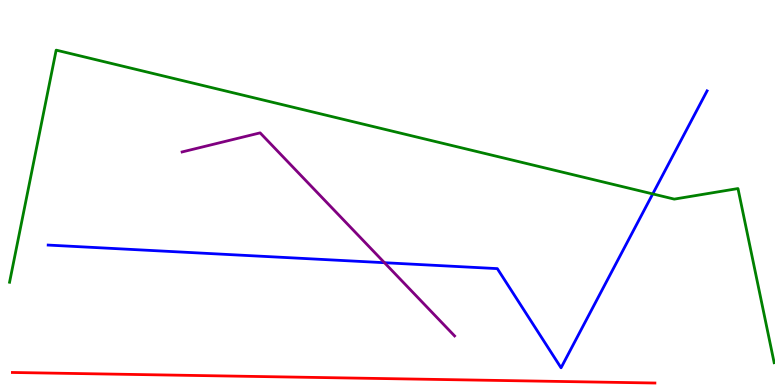[{'lines': ['blue', 'red'], 'intersections': []}, {'lines': ['green', 'red'], 'intersections': []}, {'lines': ['purple', 'red'], 'intersections': []}, {'lines': ['blue', 'green'], 'intersections': [{'x': 8.42, 'y': 4.96}]}, {'lines': ['blue', 'purple'], 'intersections': [{'x': 4.96, 'y': 3.18}]}, {'lines': ['green', 'purple'], 'intersections': []}]